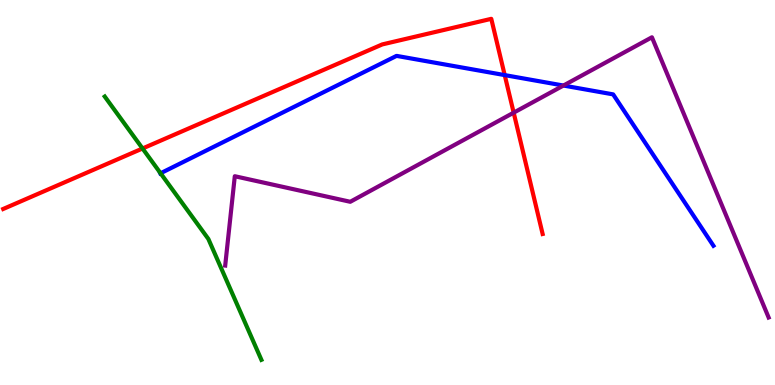[{'lines': ['blue', 'red'], 'intersections': [{'x': 6.51, 'y': 8.05}]}, {'lines': ['green', 'red'], 'intersections': [{'x': 1.84, 'y': 6.14}]}, {'lines': ['purple', 'red'], 'intersections': [{'x': 6.63, 'y': 7.07}]}, {'lines': ['blue', 'green'], 'intersections': [{'x': 2.07, 'y': 5.5}]}, {'lines': ['blue', 'purple'], 'intersections': [{'x': 7.27, 'y': 7.78}]}, {'lines': ['green', 'purple'], 'intersections': []}]